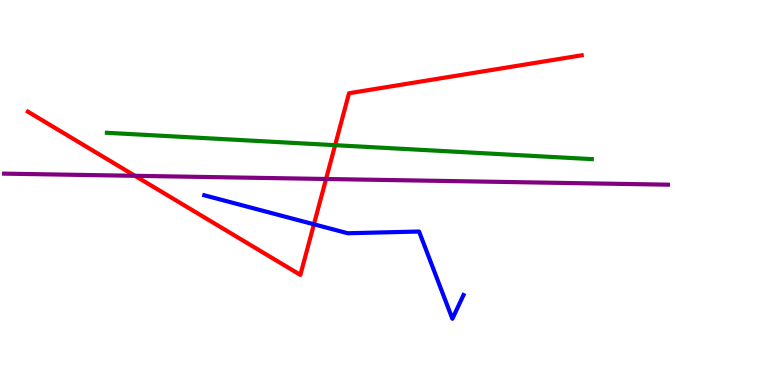[{'lines': ['blue', 'red'], 'intersections': [{'x': 4.05, 'y': 4.17}]}, {'lines': ['green', 'red'], 'intersections': [{'x': 4.32, 'y': 6.23}]}, {'lines': ['purple', 'red'], 'intersections': [{'x': 1.74, 'y': 5.43}, {'x': 4.21, 'y': 5.35}]}, {'lines': ['blue', 'green'], 'intersections': []}, {'lines': ['blue', 'purple'], 'intersections': []}, {'lines': ['green', 'purple'], 'intersections': []}]